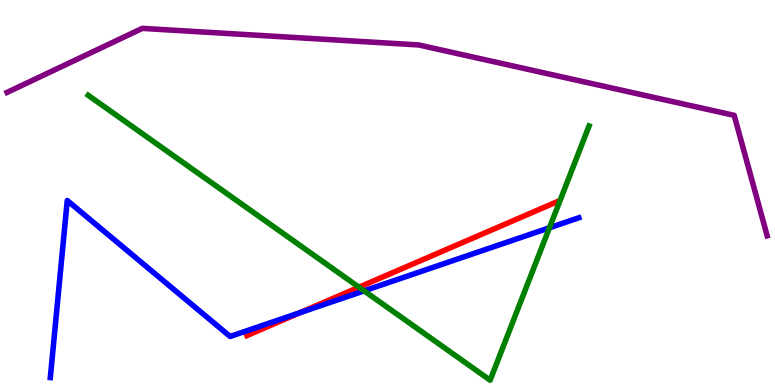[{'lines': ['blue', 'red'], 'intersections': [{'x': 3.87, 'y': 1.88}]}, {'lines': ['green', 'red'], 'intersections': [{'x': 4.63, 'y': 2.54}]}, {'lines': ['purple', 'red'], 'intersections': []}, {'lines': ['blue', 'green'], 'intersections': [{'x': 4.7, 'y': 2.45}, {'x': 7.09, 'y': 4.08}]}, {'lines': ['blue', 'purple'], 'intersections': []}, {'lines': ['green', 'purple'], 'intersections': []}]